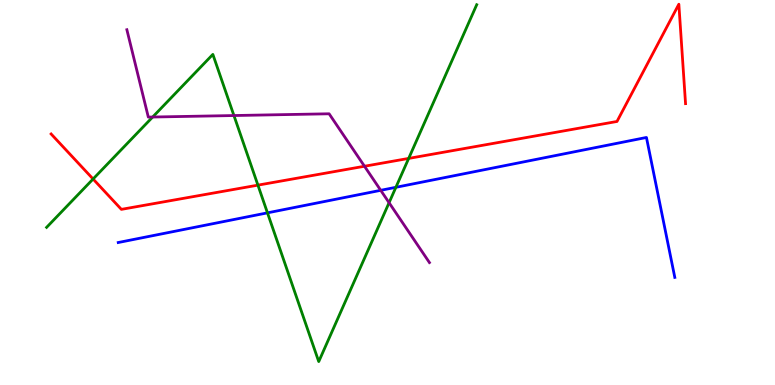[{'lines': ['blue', 'red'], 'intersections': []}, {'lines': ['green', 'red'], 'intersections': [{'x': 1.2, 'y': 5.35}, {'x': 3.33, 'y': 5.19}, {'x': 5.27, 'y': 5.89}]}, {'lines': ['purple', 'red'], 'intersections': [{'x': 4.7, 'y': 5.68}]}, {'lines': ['blue', 'green'], 'intersections': [{'x': 3.45, 'y': 4.47}, {'x': 5.11, 'y': 5.14}]}, {'lines': ['blue', 'purple'], 'intersections': [{'x': 4.91, 'y': 5.06}]}, {'lines': ['green', 'purple'], 'intersections': [{'x': 1.97, 'y': 6.96}, {'x': 3.02, 'y': 7.0}, {'x': 5.02, 'y': 4.73}]}]